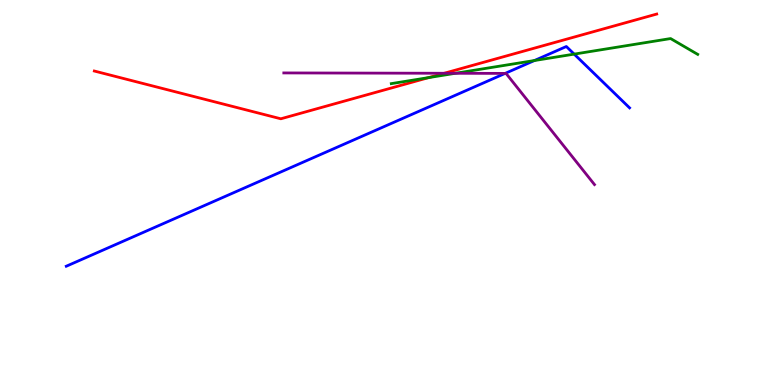[{'lines': ['blue', 'red'], 'intersections': []}, {'lines': ['green', 'red'], 'intersections': [{'x': 5.53, 'y': 7.98}]}, {'lines': ['purple', 'red'], 'intersections': [{'x': 5.73, 'y': 8.1}]}, {'lines': ['blue', 'green'], 'intersections': [{'x': 6.9, 'y': 8.43}, {'x': 7.41, 'y': 8.59}]}, {'lines': ['blue', 'purple'], 'intersections': [{'x': 6.52, 'y': 8.09}]}, {'lines': ['green', 'purple'], 'intersections': [{'x': 5.88, 'y': 8.1}]}]